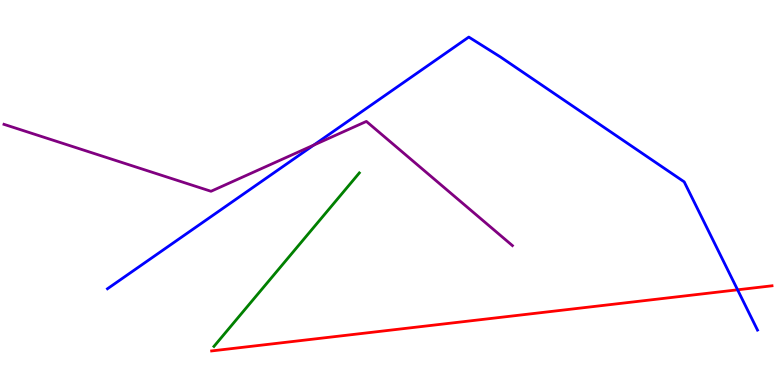[{'lines': ['blue', 'red'], 'intersections': [{'x': 9.52, 'y': 2.47}]}, {'lines': ['green', 'red'], 'intersections': []}, {'lines': ['purple', 'red'], 'intersections': []}, {'lines': ['blue', 'green'], 'intersections': []}, {'lines': ['blue', 'purple'], 'intersections': [{'x': 4.05, 'y': 6.23}]}, {'lines': ['green', 'purple'], 'intersections': []}]